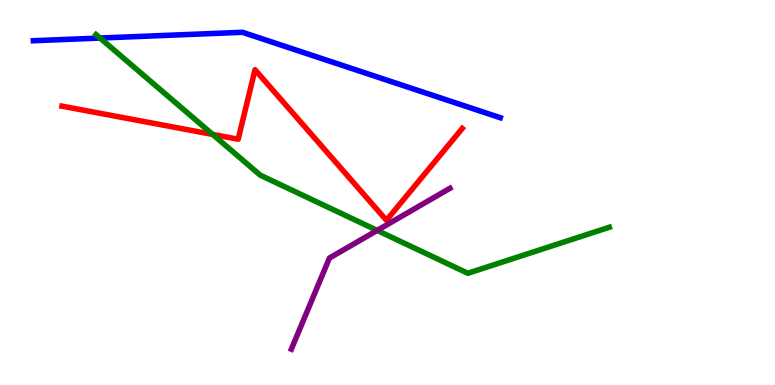[{'lines': ['blue', 'red'], 'intersections': []}, {'lines': ['green', 'red'], 'intersections': [{'x': 2.74, 'y': 6.51}]}, {'lines': ['purple', 'red'], 'intersections': []}, {'lines': ['blue', 'green'], 'intersections': [{'x': 1.29, 'y': 9.01}]}, {'lines': ['blue', 'purple'], 'intersections': []}, {'lines': ['green', 'purple'], 'intersections': [{'x': 4.87, 'y': 4.01}]}]